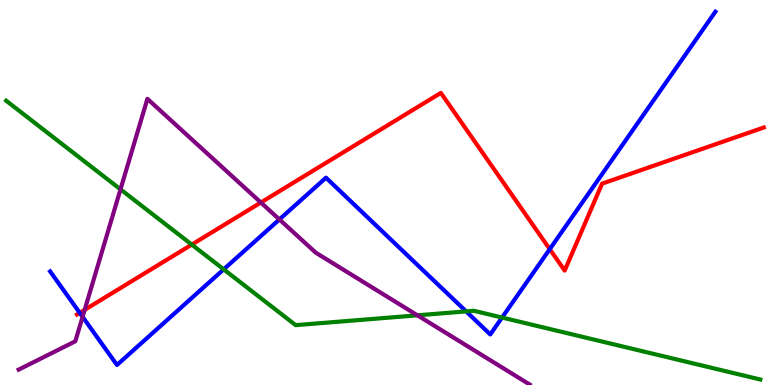[{'lines': ['blue', 'red'], 'intersections': [{'x': 1.03, 'y': 1.87}, {'x': 7.09, 'y': 3.53}]}, {'lines': ['green', 'red'], 'intersections': [{'x': 2.47, 'y': 3.65}]}, {'lines': ['purple', 'red'], 'intersections': [{'x': 1.09, 'y': 1.95}, {'x': 3.37, 'y': 4.74}]}, {'lines': ['blue', 'green'], 'intersections': [{'x': 2.89, 'y': 3.0}, {'x': 6.01, 'y': 1.91}, {'x': 6.48, 'y': 1.75}]}, {'lines': ['blue', 'purple'], 'intersections': [{'x': 1.07, 'y': 1.77}, {'x': 3.61, 'y': 4.3}]}, {'lines': ['green', 'purple'], 'intersections': [{'x': 1.55, 'y': 5.08}, {'x': 5.39, 'y': 1.81}]}]